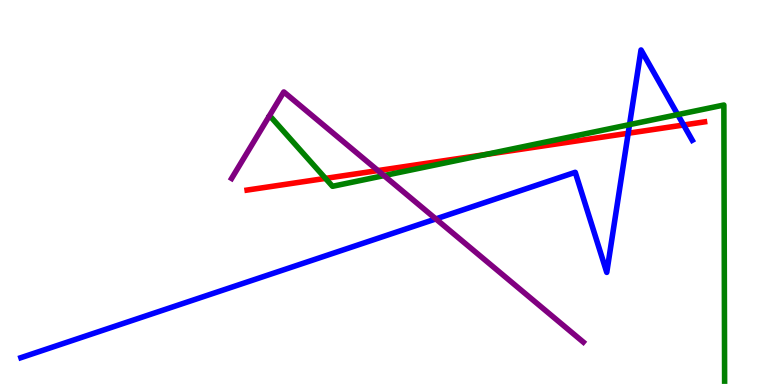[{'lines': ['blue', 'red'], 'intersections': [{'x': 8.11, 'y': 6.54}, {'x': 8.82, 'y': 6.75}]}, {'lines': ['green', 'red'], 'intersections': [{'x': 4.2, 'y': 5.37}, {'x': 6.26, 'y': 5.99}]}, {'lines': ['purple', 'red'], 'intersections': [{'x': 4.88, 'y': 5.57}]}, {'lines': ['blue', 'green'], 'intersections': [{'x': 8.12, 'y': 6.76}, {'x': 8.74, 'y': 7.02}]}, {'lines': ['blue', 'purple'], 'intersections': [{'x': 5.62, 'y': 4.31}]}, {'lines': ['green', 'purple'], 'intersections': [{'x': 4.95, 'y': 5.44}]}]